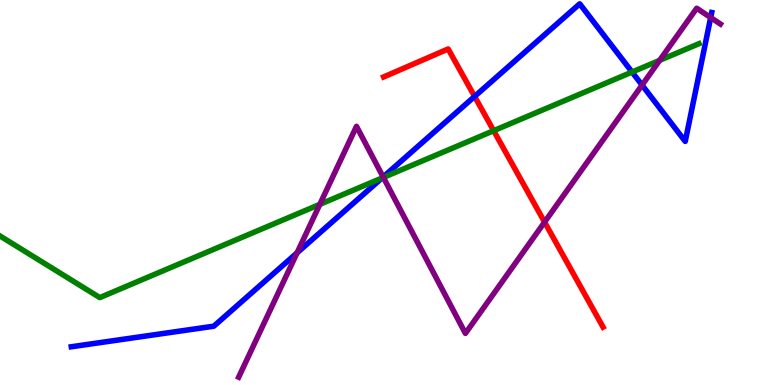[{'lines': ['blue', 'red'], 'intersections': [{'x': 6.12, 'y': 7.49}]}, {'lines': ['green', 'red'], 'intersections': [{'x': 6.37, 'y': 6.61}]}, {'lines': ['purple', 'red'], 'intersections': [{'x': 7.03, 'y': 4.23}]}, {'lines': ['blue', 'green'], 'intersections': [{'x': 4.93, 'y': 5.38}, {'x': 8.16, 'y': 8.13}]}, {'lines': ['blue', 'purple'], 'intersections': [{'x': 3.83, 'y': 3.43}, {'x': 4.94, 'y': 5.4}, {'x': 8.28, 'y': 7.79}, {'x': 9.17, 'y': 9.54}]}, {'lines': ['green', 'purple'], 'intersections': [{'x': 4.13, 'y': 4.69}, {'x': 4.95, 'y': 5.39}, {'x': 8.51, 'y': 8.43}]}]